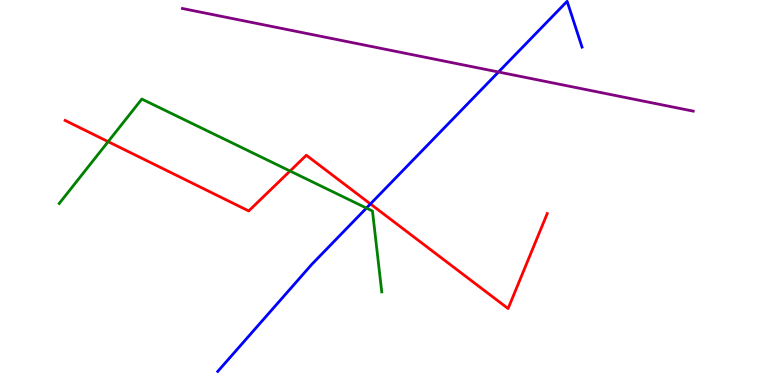[{'lines': ['blue', 'red'], 'intersections': [{'x': 4.78, 'y': 4.7}]}, {'lines': ['green', 'red'], 'intersections': [{'x': 1.4, 'y': 6.32}, {'x': 3.74, 'y': 5.56}]}, {'lines': ['purple', 'red'], 'intersections': []}, {'lines': ['blue', 'green'], 'intersections': [{'x': 4.73, 'y': 4.6}]}, {'lines': ['blue', 'purple'], 'intersections': [{'x': 6.43, 'y': 8.13}]}, {'lines': ['green', 'purple'], 'intersections': []}]